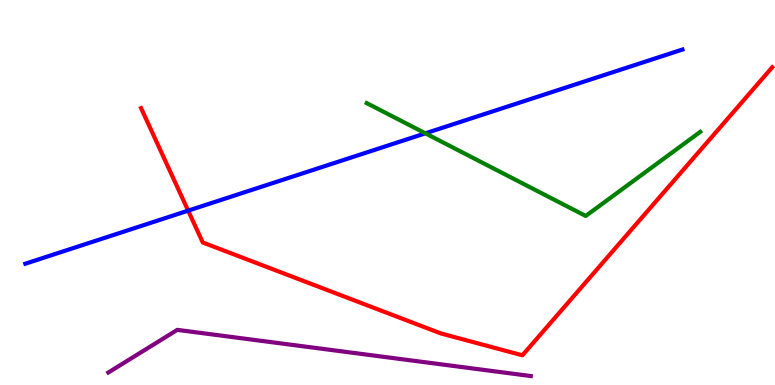[{'lines': ['blue', 'red'], 'intersections': [{'x': 2.43, 'y': 4.53}]}, {'lines': ['green', 'red'], 'intersections': []}, {'lines': ['purple', 'red'], 'intersections': []}, {'lines': ['blue', 'green'], 'intersections': [{'x': 5.49, 'y': 6.54}]}, {'lines': ['blue', 'purple'], 'intersections': []}, {'lines': ['green', 'purple'], 'intersections': []}]